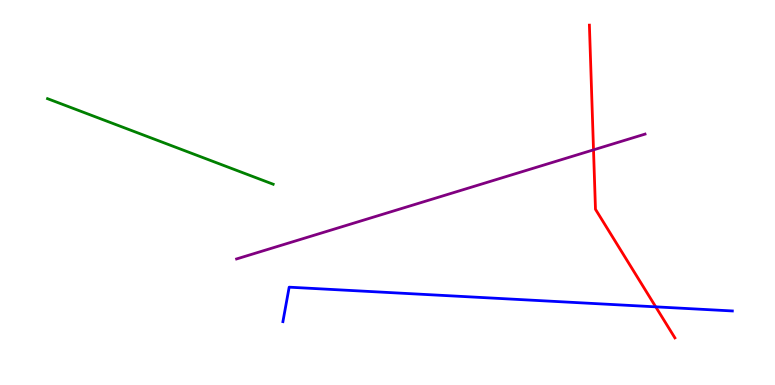[{'lines': ['blue', 'red'], 'intersections': [{'x': 8.46, 'y': 2.03}]}, {'lines': ['green', 'red'], 'intersections': []}, {'lines': ['purple', 'red'], 'intersections': [{'x': 7.66, 'y': 6.11}]}, {'lines': ['blue', 'green'], 'intersections': []}, {'lines': ['blue', 'purple'], 'intersections': []}, {'lines': ['green', 'purple'], 'intersections': []}]